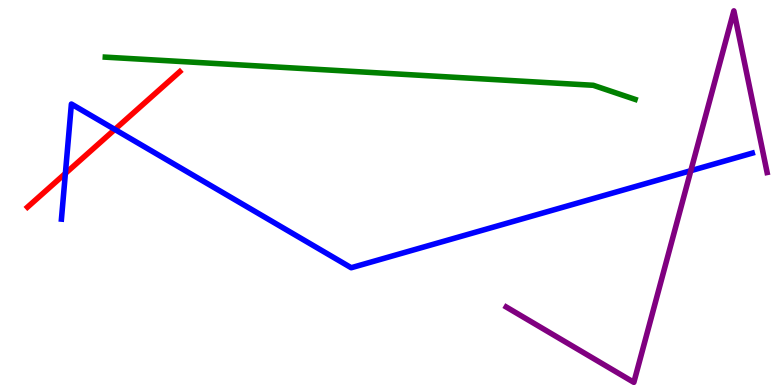[{'lines': ['blue', 'red'], 'intersections': [{'x': 0.844, 'y': 5.5}, {'x': 1.48, 'y': 6.64}]}, {'lines': ['green', 'red'], 'intersections': []}, {'lines': ['purple', 'red'], 'intersections': []}, {'lines': ['blue', 'green'], 'intersections': []}, {'lines': ['blue', 'purple'], 'intersections': [{'x': 8.91, 'y': 5.57}]}, {'lines': ['green', 'purple'], 'intersections': []}]